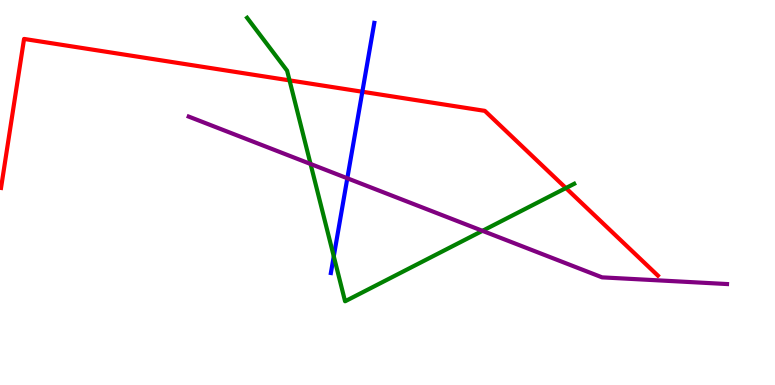[{'lines': ['blue', 'red'], 'intersections': [{'x': 4.68, 'y': 7.62}]}, {'lines': ['green', 'red'], 'intersections': [{'x': 3.74, 'y': 7.91}, {'x': 7.3, 'y': 5.12}]}, {'lines': ['purple', 'red'], 'intersections': []}, {'lines': ['blue', 'green'], 'intersections': [{'x': 4.31, 'y': 3.34}]}, {'lines': ['blue', 'purple'], 'intersections': [{'x': 4.48, 'y': 5.37}]}, {'lines': ['green', 'purple'], 'intersections': [{'x': 4.01, 'y': 5.74}, {'x': 6.23, 'y': 4.0}]}]